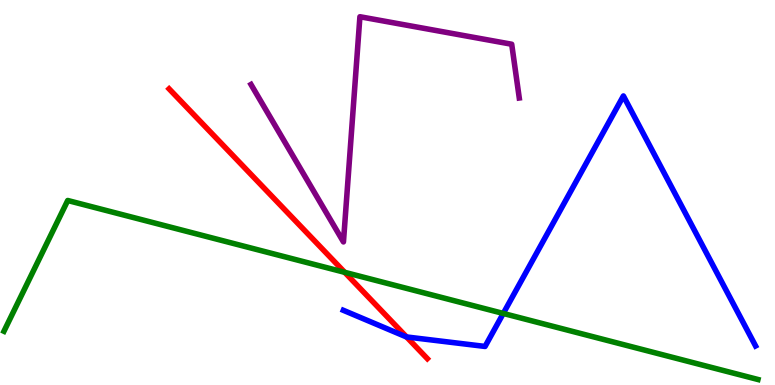[{'lines': ['blue', 'red'], 'intersections': [{'x': 5.25, 'y': 1.25}]}, {'lines': ['green', 'red'], 'intersections': [{'x': 4.45, 'y': 2.93}]}, {'lines': ['purple', 'red'], 'intersections': []}, {'lines': ['blue', 'green'], 'intersections': [{'x': 6.49, 'y': 1.86}]}, {'lines': ['blue', 'purple'], 'intersections': []}, {'lines': ['green', 'purple'], 'intersections': []}]